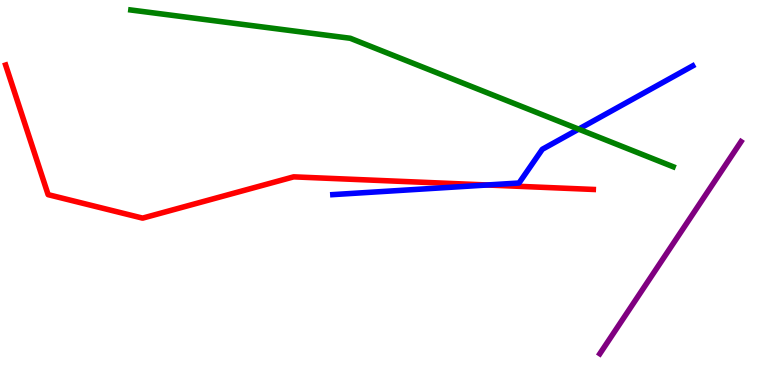[{'lines': ['blue', 'red'], 'intersections': [{'x': 6.29, 'y': 5.2}]}, {'lines': ['green', 'red'], 'intersections': []}, {'lines': ['purple', 'red'], 'intersections': []}, {'lines': ['blue', 'green'], 'intersections': [{'x': 7.47, 'y': 6.65}]}, {'lines': ['blue', 'purple'], 'intersections': []}, {'lines': ['green', 'purple'], 'intersections': []}]